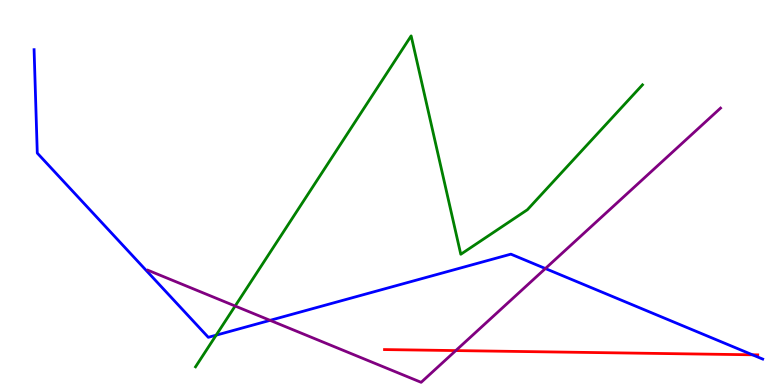[{'lines': ['blue', 'red'], 'intersections': [{'x': 9.71, 'y': 0.785}]}, {'lines': ['green', 'red'], 'intersections': []}, {'lines': ['purple', 'red'], 'intersections': [{'x': 5.88, 'y': 0.894}]}, {'lines': ['blue', 'green'], 'intersections': [{'x': 2.79, 'y': 1.29}]}, {'lines': ['blue', 'purple'], 'intersections': [{'x': 3.48, 'y': 1.68}, {'x': 7.04, 'y': 3.03}]}, {'lines': ['green', 'purple'], 'intersections': [{'x': 3.03, 'y': 2.05}]}]